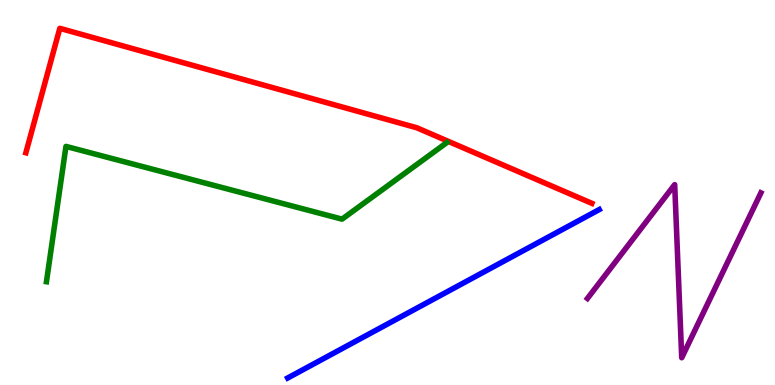[{'lines': ['blue', 'red'], 'intersections': []}, {'lines': ['green', 'red'], 'intersections': []}, {'lines': ['purple', 'red'], 'intersections': []}, {'lines': ['blue', 'green'], 'intersections': []}, {'lines': ['blue', 'purple'], 'intersections': []}, {'lines': ['green', 'purple'], 'intersections': []}]